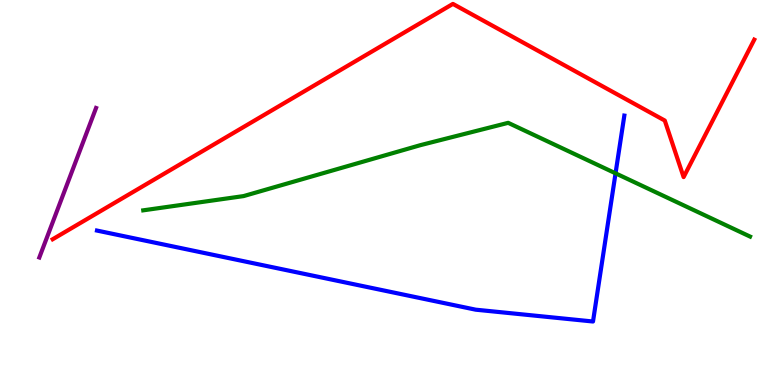[{'lines': ['blue', 'red'], 'intersections': []}, {'lines': ['green', 'red'], 'intersections': []}, {'lines': ['purple', 'red'], 'intersections': []}, {'lines': ['blue', 'green'], 'intersections': [{'x': 7.94, 'y': 5.5}]}, {'lines': ['blue', 'purple'], 'intersections': []}, {'lines': ['green', 'purple'], 'intersections': []}]